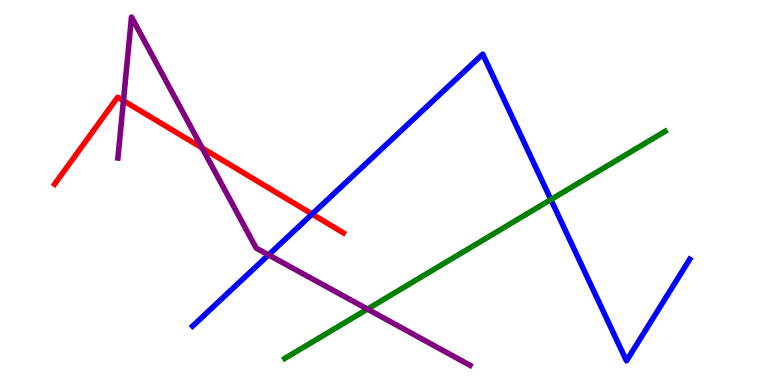[{'lines': ['blue', 'red'], 'intersections': [{'x': 4.03, 'y': 4.44}]}, {'lines': ['green', 'red'], 'intersections': []}, {'lines': ['purple', 'red'], 'intersections': [{'x': 1.59, 'y': 7.39}, {'x': 2.61, 'y': 6.16}]}, {'lines': ['blue', 'green'], 'intersections': [{'x': 7.11, 'y': 4.82}]}, {'lines': ['blue', 'purple'], 'intersections': [{'x': 3.47, 'y': 3.38}]}, {'lines': ['green', 'purple'], 'intersections': [{'x': 4.74, 'y': 1.97}]}]